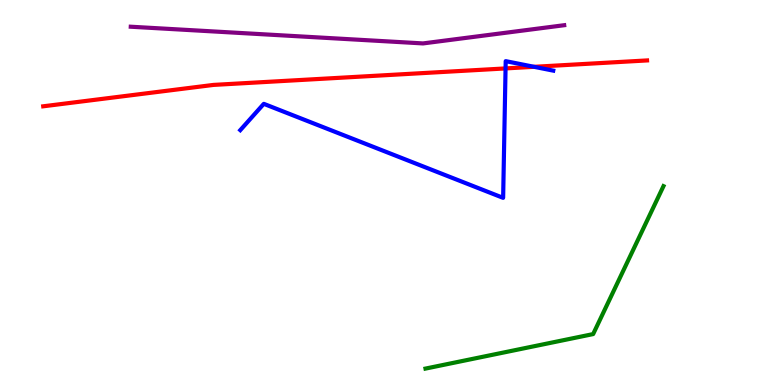[{'lines': ['blue', 'red'], 'intersections': [{'x': 6.52, 'y': 8.22}, {'x': 6.89, 'y': 8.26}]}, {'lines': ['green', 'red'], 'intersections': []}, {'lines': ['purple', 'red'], 'intersections': []}, {'lines': ['blue', 'green'], 'intersections': []}, {'lines': ['blue', 'purple'], 'intersections': []}, {'lines': ['green', 'purple'], 'intersections': []}]